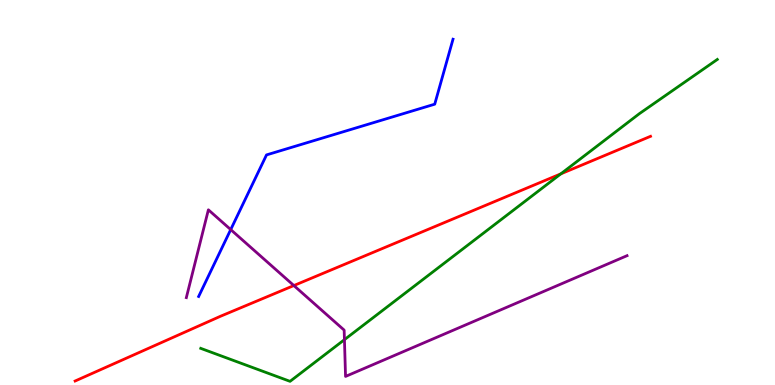[{'lines': ['blue', 'red'], 'intersections': []}, {'lines': ['green', 'red'], 'intersections': [{'x': 7.24, 'y': 5.48}]}, {'lines': ['purple', 'red'], 'intersections': [{'x': 3.79, 'y': 2.58}]}, {'lines': ['blue', 'green'], 'intersections': []}, {'lines': ['blue', 'purple'], 'intersections': [{'x': 2.98, 'y': 4.04}]}, {'lines': ['green', 'purple'], 'intersections': [{'x': 4.44, 'y': 1.18}]}]